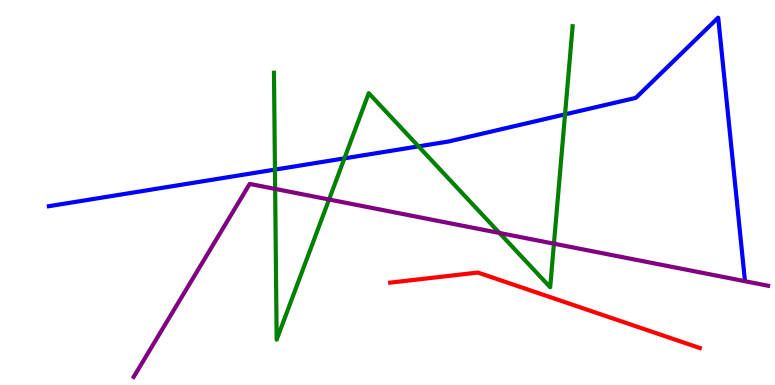[{'lines': ['blue', 'red'], 'intersections': []}, {'lines': ['green', 'red'], 'intersections': []}, {'lines': ['purple', 'red'], 'intersections': []}, {'lines': ['blue', 'green'], 'intersections': [{'x': 3.55, 'y': 5.59}, {'x': 4.44, 'y': 5.89}, {'x': 5.4, 'y': 6.2}, {'x': 7.29, 'y': 7.03}]}, {'lines': ['blue', 'purple'], 'intersections': []}, {'lines': ['green', 'purple'], 'intersections': [{'x': 3.55, 'y': 5.09}, {'x': 4.25, 'y': 4.82}, {'x': 6.44, 'y': 3.95}, {'x': 7.15, 'y': 3.67}]}]